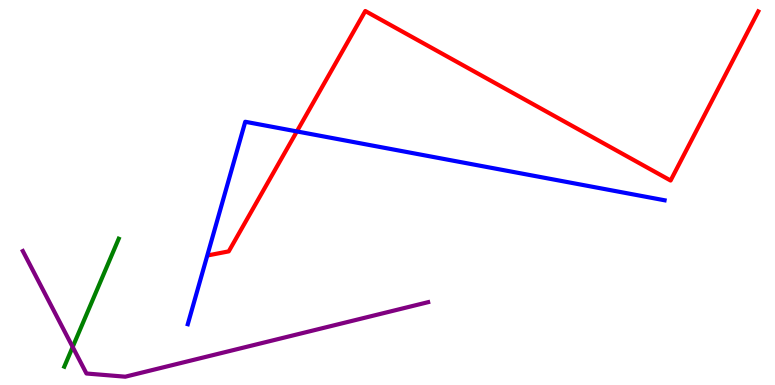[{'lines': ['blue', 'red'], 'intersections': [{'x': 3.83, 'y': 6.59}]}, {'lines': ['green', 'red'], 'intersections': []}, {'lines': ['purple', 'red'], 'intersections': []}, {'lines': ['blue', 'green'], 'intersections': []}, {'lines': ['blue', 'purple'], 'intersections': []}, {'lines': ['green', 'purple'], 'intersections': [{'x': 0.938, 'y': 0.988}]}]